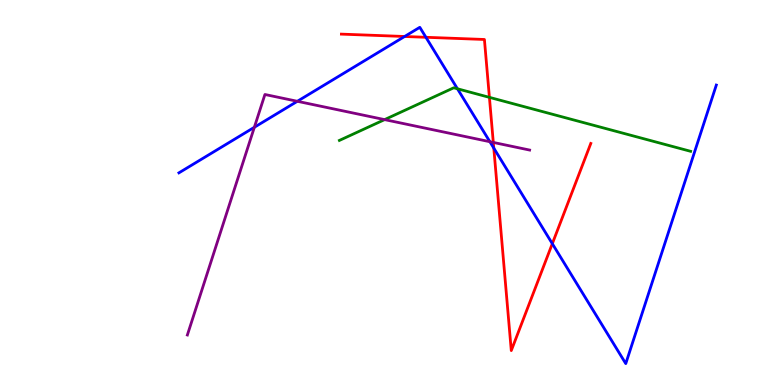[{'lines': ['blue', 'red'], 'intersections': [{'x': 5.22, 'y': 9.05}, {'x': 5.5, 'y': 9.03}, {'x': 6.37, 'y': 6.15}, {'x': 7.13, 'y': 3.67}]}, {'lines': ['green', 'red'], 'intersections': [{'x': 6.31, 'y': 7.47}]}, {'lines': ['purple', 'red'], 'intersections': [{'x': 6.37, 'y': 6.3}]}, {'lines': ['blue', 'green'], 'intersections': [{'x': 5.9, 'y': 7.69}]}, {'lines': ['blue', 'purple'], 'intersections': [{'x': 3.28, 'y': 6.69}, {'x': 3.84, 'y': 7.37}, {'x': 6.32, 'y': 6.32}]}, {'lines': ['green', 'purple'], 'intersections': [{'x': 4.96, 'y': 6.89}]}]